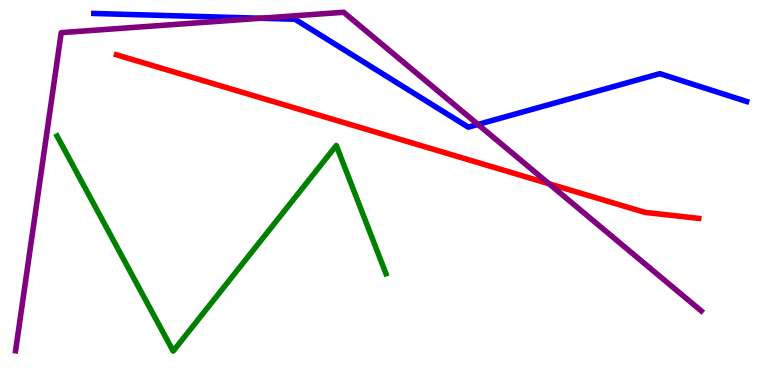[{'lines': ['blue', 'red'], 'intersections': []}, {'lines': ['green', 'red'], 'intersections': []}, {'lines': ['purple', 'red'], 'intersections': [{'x': 7.08, 'y': 5.23}]}, {'lines': ['blue', 'green'], 'intersections': []}, {'lines': ['blue', 'purple'], 'intersections': [{'x': 3.36, 'y': 9.53}, {'x': 6.17, 'y': 6.77}]}, {'lines': ['green', 'purple'], 'intersections': []}]